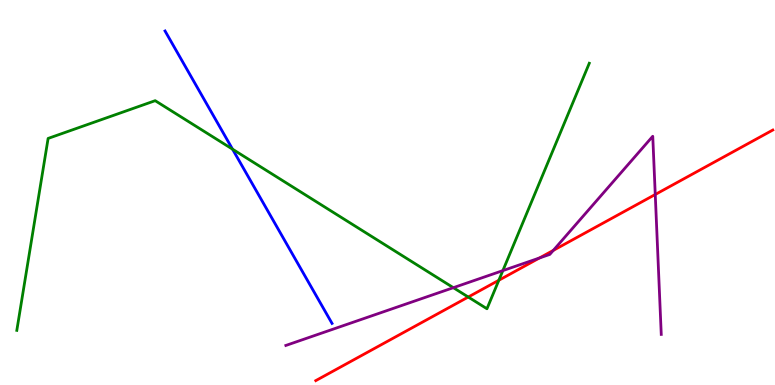[{'lines': ['blue', 'red'], 'intersections': []}, {'lines': ['green', 'red'], 'intersections': [{'x': 6.04, 'y': 2.29}, {'x': 6.44, 'y': 2.72}]}, {'lines': ['purple', 'red'], 'intersections': [{'x': 6.96, 'y': 3.3}, {'x': 7.14, 'y': 3.5}, {'x': 8.45, 'y': 4.95}]}, {'lines': ['blue', 'green'], 'intersections': [{'x': 3.0, 'y': 6.12}]}, {'lines': ['blue', 'purple'], 'intersections': []}, {'lines': ['green', 'purple'], 'intersections': [{'x': 5.85, 'y': 2.53}, {'x': 6.49, 'y': 2.97}]}]